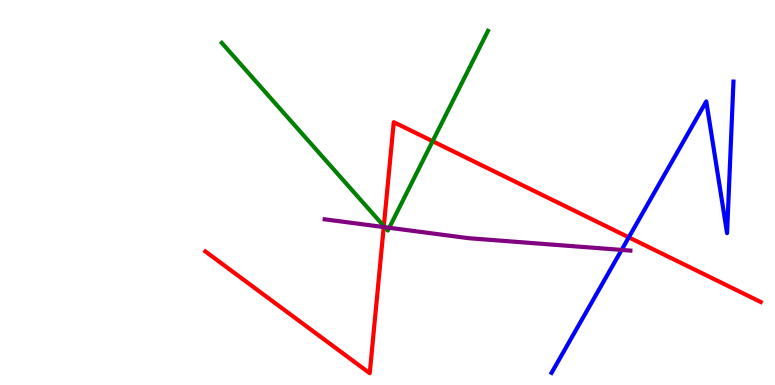[{'lines': ['blue', 'red'], 'intersections': [{'x': 8.11, 'y': 3.84}]}, {'lines': ['green', 'red'], 'intersections': [{'x': 4.95, 'y': 4.13}, {'x': 5.58, 'y': 6.33}]}, {'lines': ['purple', 'red'], 'intersections': [{'x': 4.95, 'y': 4.1}]}, {'lines': ['blue', 'green'], 'intersections': []}, {'lines': ['blue', 'purple'], 'intersections': [{'x': 8.02, 'y': 3.51}]}, {'lines': ['green', 'purple'], 'intersections': [{'x': 4.97, 'y': 4.1}, {'x': 5.02, 'y': 4.08}]}]